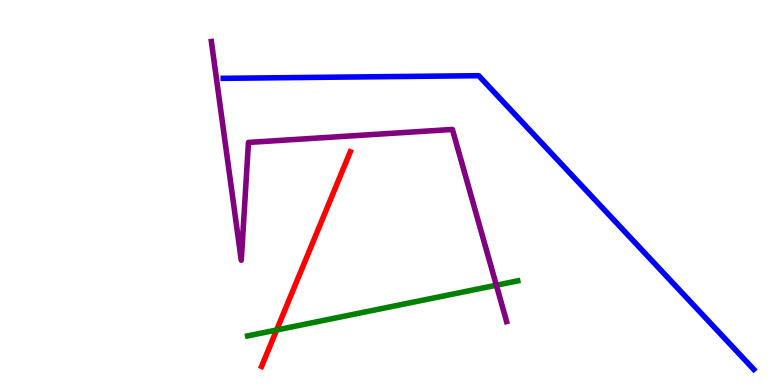[{'lines': ['blue', 'red'], 'intersections': []}, {'lines': ['green', 'red'], 'intersections': [{'x': 3.57, 'y': 1.43}]}, {'lines': ['purple', 'red'], 'intersections': []}, {'lines': ['blue', 'green'], 'intersections': []}, {'lines': ['blue', 'purple'], 'intersections': []}, {'lines': ['green', 'purple'], 'intersections': [{'x': 6.4, 'y': 2.59}]}]